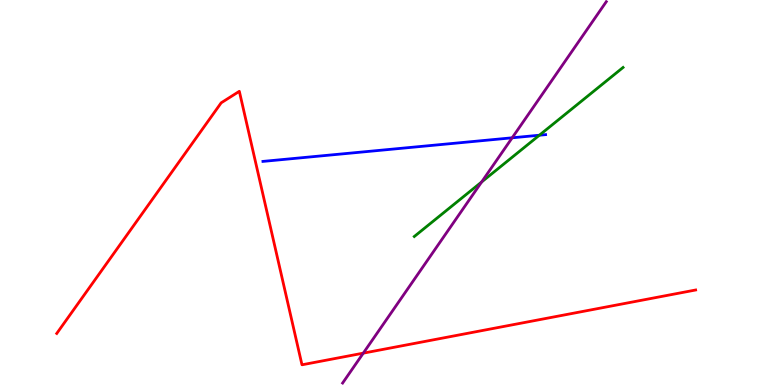[{'lines': ['blue', 'red'], 'intersections': []}, {'lines': ['green', 'red'], 'intersections': []}, {'lines': ['purple', 'red'], 'intersections': [{'x': 4.69, 'y': 0.827}]}, {'lines': ['blue', 'green'], 'intersections': [{'x': 6.96, 'y': 6.49}]}, {'lines': ['blue', 'purple'], 'intersections': [{'x': 6.61, 'y': 6.42}]}, {'lines': ['green', 'purple'], 'intersections': [{'x': 6.21, 'y': 5.27}]}]